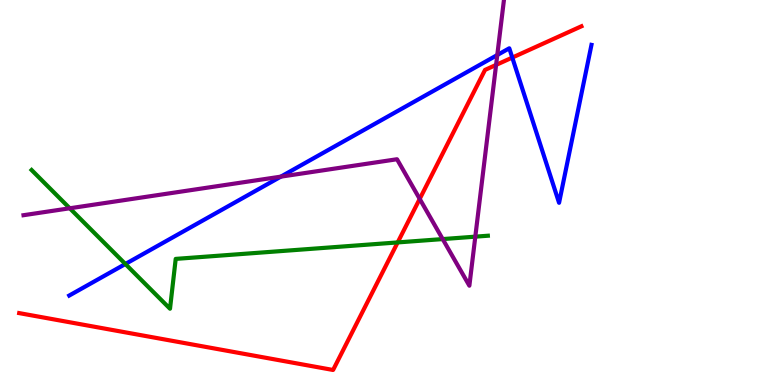[{'lines': ['blue', 'red'], 'intersections': [{'x': 6.61, 'y': 8.5}]}, {'lines': ['green', 'red'], 'intersections': [{'x': 5.13, 'y': 3.7}]}, {'lines': ['purple', 'red'], 'intersections': [{'x': 5.42, 'y': 4.83}, {'x': 6.4, 'y': 8.31}]}, {'lines': ['blue', 'green'], 'intersections': [{'x': 1.62, 'y': 3.14}]}, {'lines': ['blue', 'purple'], 'intersections': [{'x': 3.62, 'y': 5.41}, {'x': 6.42, 'y': 8.57}]}, {'lines': ['green', 'purple'], 'intersections': [{'x': 0.9, 'y': 4.59}, {'x': 5.71, 'y': 3.79}, {'x': 6.13, 'y': 3.85}]}]